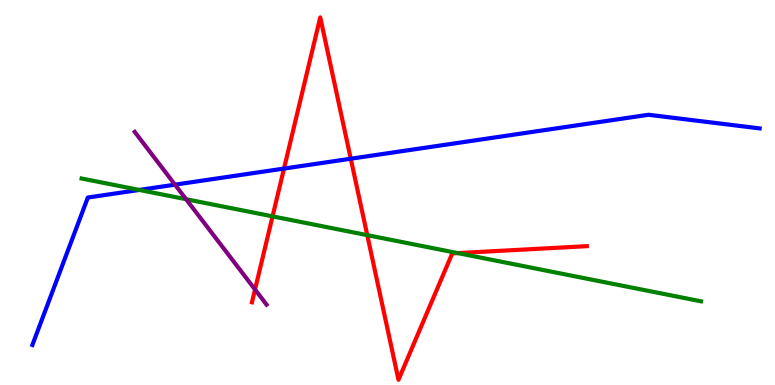[{'lines': ['blue', 'red'], 'intersections': [{'x': 3.66, 'y': 5.62}, {'x': 4.53, 'y': 5.88}]}, {'lines': ['green', 'red'], 'intersections': [{'x': 3.52, 'y': 4.38}, {'x': 4.74, 'y': 3.89}, {'x': 5.91, 'y': 3.43}]}, {'lines': ['purple', 'red'], 'intersections': [{'x': 3.29, 'y': 2.48}]}, {'lines': ['blue', 'green'], 'intersections': [{'x': 1.8, 'y': 5.07}]}, {'lines': ['blue', 'purple'], 'intersections': [{'x': 2.26, 'y': 5.2}]}, {'lines': ['green', 'purple'], 'intersections': [{'x': 2.4, 'y': 4.83}]}]